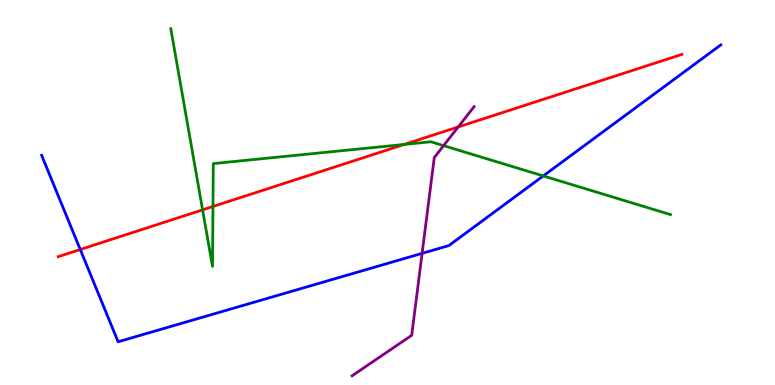[{'lines': ['blue', 'red'], 'intersections': [{'x': 1.04, 'y': 3.52}]}, {'lines': ['green', 'red'], 'intersections': [{'x': 2.61, 'y': 4.55}, {'x': 2.75, 'y': 4.64}, {'x': 5.22, 'y': 6.25}]}, {'lines': ['purple', 'red'], 'intersections': [{'x': 5.91, 'y': 6.7}]}, {'lines': ['blue', 'green'], 'intersections': [{'x': 7.01, 'y': 5.43}]}, {'lines': ['blue', 'purple'], 'intersections': [{'x': 5.45, 'y': 3.42}]}, {'lines': ['green', 'purple'], 'intersections': [{'x': 5.72, 'y': 6.22}]}]